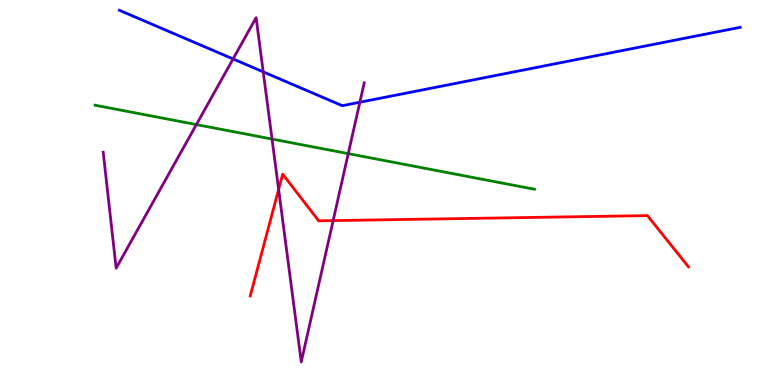[{'lines': ['blue', 'red'], 'intersections': []}, {'lines': ['green', 'red'], 'intersections': []}, {'lines': ['purple', 'red'], 'intersections': [{'x': 3.6, 'y': 5.08}, {'x': 4.3, 'y': 4.27}]}, {'lines': ['blue', 'green'], 'intersections': []}, {'lines': ['blue', 'purple'], 'intersections': [{'x': 3.01, 'y': 8.47}, {'x': 3.4, 'y': 8.13}, {'x': 4.64, 'y': 7.34}]}, {'lines': ['green', 'purple'], 'intersections': [{'x': 2.53, 'y': 6.76}, {'x': 3.51, 'y': 6.39}, {'x': 4.49, 'y': 6.01}]}]